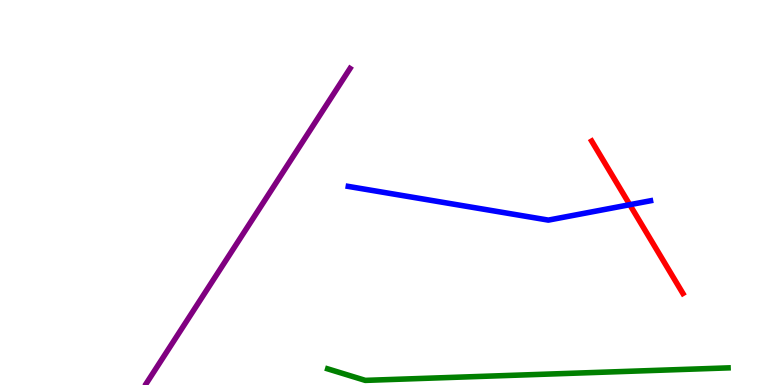[{'lines': ['blue', 'red'], 'intersections': [{'x': 8.13, 'y': 4.68}]}, {'lines': ['green', 'red'], 'intersections': []}, {'lines': ['purple', 'red'], 'intersections': []}, {'lines': ['blue', 'green'], 'intersections': []}, {'lines': ['blue', 'purple'], 'intersections': []}, {'lines': ['green', 'purple'], 'intersections': []}]